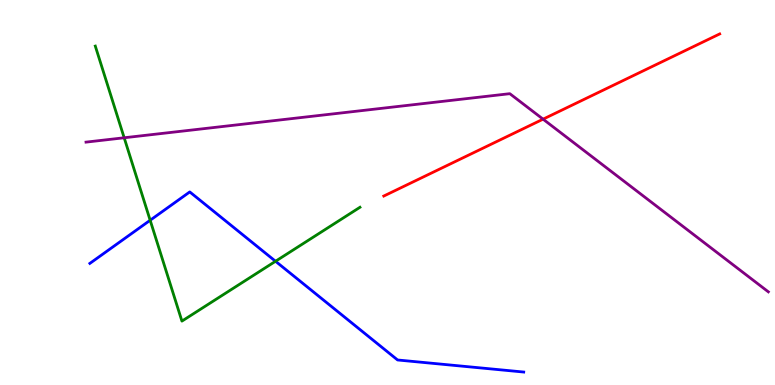[{'lines': ['blue', 'red'], 'intersections': []}, {'lines': ['green', 'red'], 'intersections': []}, {'lines': ['purple', 'red'], 'intersections': [{'x': 7.01, 'y': 6.9}]}, {'lines': ['blue', 'green'], 'intersections': [{'x': 1.94, 'y': 4.28}, {'x': 3.56, 'y': 3.21}]}, {'lines': ['blue', 'purple'], 'intersections': []}, {'lines': ['green', 'purple'], 'intersections': [{'x': 1.6, 'y': 6.42}]}]